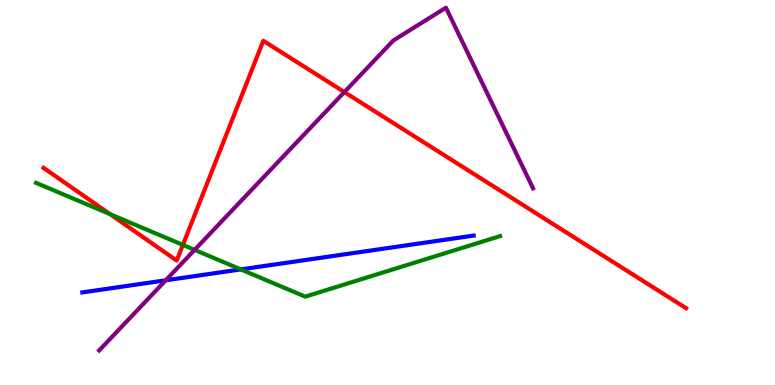[{'lines': ['blue', 'red'], 'intersections': []}, {'lines': ['green', 'red'], 'intersections': [{'x': 1.42, 'y': 4.44}, {'x': 2.36, 'y': 3.64}]}, {'lines': ['purple', 'red'], 'intersections': [{'x': 4.44, 'y': 7.61}]}, {'lines': ['blue', 'green'], 'intersections': [{'x': 3.11, 'y': 3.0}]}, {'lines': ['blue', 'purple'], 'intersections': [{'x': 2.14, 'y': 2.72}]}, {'lines': ['green', 'purple'], 'intersections': [{'x': 2.51, 'y': 3.51}]}]